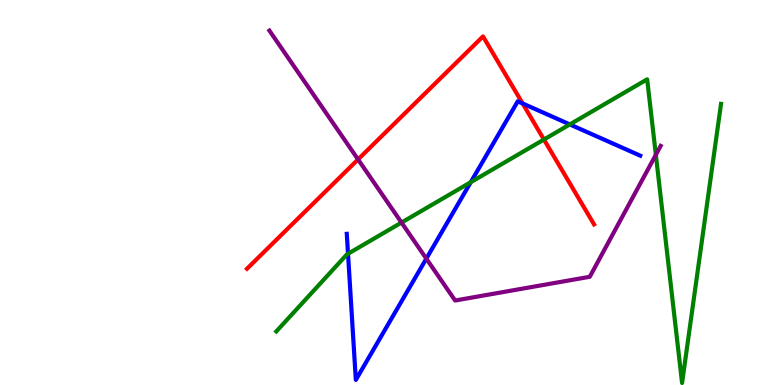[{'lines': ['blue', 'red'], 'intersections': [{'x': 6.74, 'y': 7.31}]}, {'lines': ['green', 'red'], 'intersections': [{'x': 7.02, 'y': 6.38}]}, {'lines': ['purple', 'red'], 'intersections': [{'x': 4.62, 'y': 5.86}]}, {'lines': ['blue', 'green'], 'intersections': [{'x': 4.49, 'y': 3.41}, {'x': 6.07, 'y': 5.27}, {'x': 7.35, 'y': 6.77}]}, {'lines': ['blue', 'purple'], 'intersections': [{'x': 5.5, 'y': 3.28}]}, {'lines': ['green', 'purple'], 'intersections': [{'x': 5.18, 'y': 4.22}, {'x': 8.46, 'y': 5.98}]}]